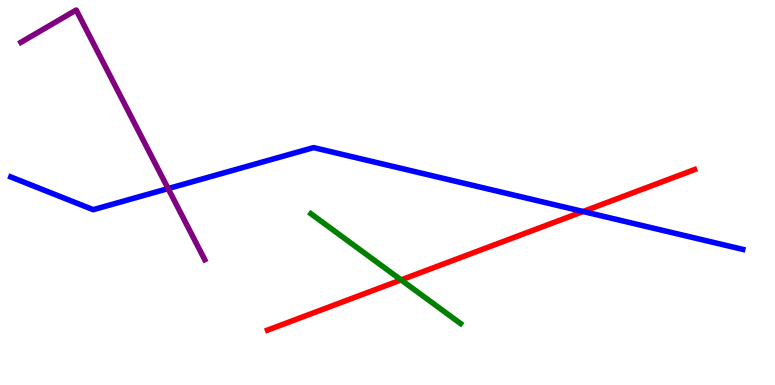[{'lines': ['blue', 'red'], 'intersections': [{'x': 7.52, 'y': 4.51}]}, {'lines': ['green', 'red'], 'intersections': [{'x': 5.18, 'y': 2.73}]}, {'lines': ['purple', 'red'], 'intersections': []}, {'lines': ['blue', 'green'], 'intersections': []}, {'lines': ['blue', 'purple'], 'intersections': [{'x': 2.17, 'y': 5.1}]}, {'lines': ['green', 'purple'], 'intersections': []}]